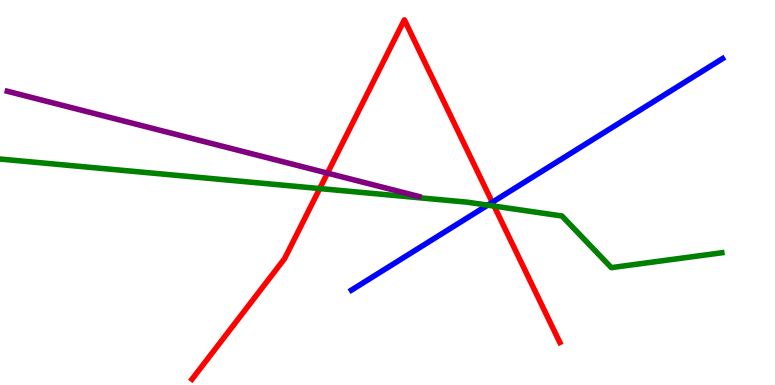[{'lines': ['blue', 'red'], 'intersections': [{'x': 6.35, 'y': 4.75}]}, {'lines': ['green', 'red'], 'intersections': [{'x': 4.13, 'y': 5.1}, {'x': 6.38, 'y': 4.65}]}, {'lines': ['purple', 'red'], 'intersections': [{'x': 4.23, 'y': 5.5}]}, {'lines': ['blue', 'green'], 'intersections': [{'x': 6.29, 'y': 4.67}]}, {'lines': ['blue', 'purple'], 'intersections': []}, {'lines': ['green', 'purple'], 'intersections': []}]